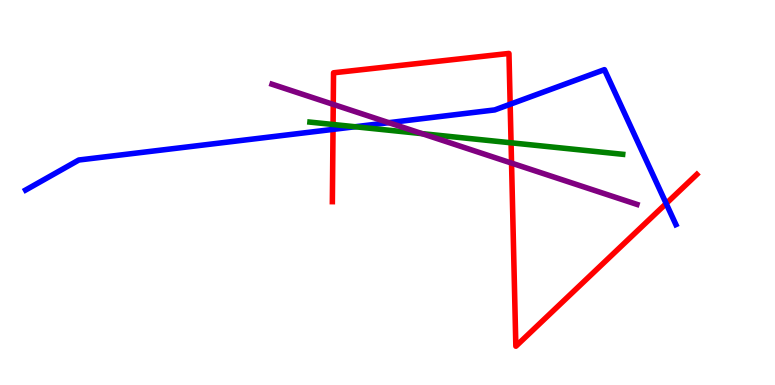[{'lines': ['blue', 'red'], 'intersections': [{'x': 4.3, 'y': 6.64}, {'x': 6.58, 'y': 7.29}, {'x': 8.6, 'y': 4.71}]}, {'lines': ['green', 'red'], 'intersections': [{'x': 4.3, 'y': 6.77}, {'x': 6.59, 'y': 6.29}]}, {'lines': ['purple', 'red'], 'intersections': [{'x': 4.3, 'y': 7.29}, {'x': 6.6, 'y': 5.76}]}, {'lines': ['blue', 'green'], 'intersections': [{'x': 4.58, 'y': 6.71}]}, {'lines': ['blue', 'purple'], 'intersections': [{'x': 5.02, 'y': 6.81}]}, {'lines': ['green', 'purple'], 'intersections': [{'x': 5.45, 'y': 6.53}]}]